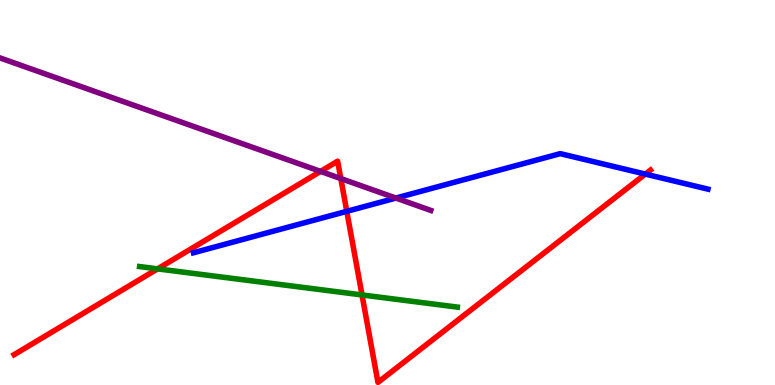[{'lines': ['blue', 'red'], 'intersections': [{'x': 4.47, 'y': 4.51}, {'x': 8.33, 'y': 5.48}]}, {'lines': ['green', 'red'], 'intersections': [{'x': 2.03, 'y': 3.02}, {'x': 4.67, 'y': 2.34}]}, {'lines': ['purple', 'red'], 'intersections': [{'x': 4.14, 'y': 5.55}, {'x': 4.4, 'y': 5.36}]}, {'lines': ['blue', 'green'], 'intersections': []}, {'lines': ['blue', 'purple'], 'intersections': [{'x': 5.11, 'y': 4.86}]}, {'lines': ['green', 'purple'], 'intersections': []}]